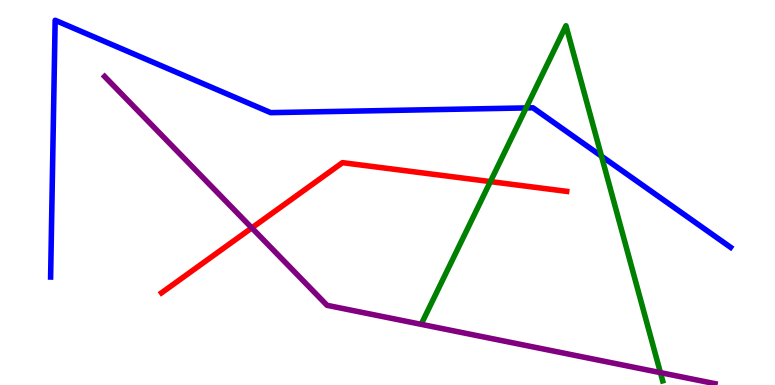[{'lines': ['blue', 'red'], 'intersections': []}, {'lines': ['green', 'red'], 'intersections': [{'x': 6.33, 'y': 5.28}]}, {'lines': ['purple', 'red'], 'intersections': [{'x': 3.25, 'y': 4.08}]}, {'lines': ['blue', 'green'], 'intersections': [{'x': 6.79, 'y': 7.2}, {'x': 7.76, 'y': 5.94}]}, {'lines': ['blue', 'purple'], 'intersections': []}, {'lines': ['green', 'purple'], 'intersections': [{'x': 8.52, 'y': 0.321}]}]